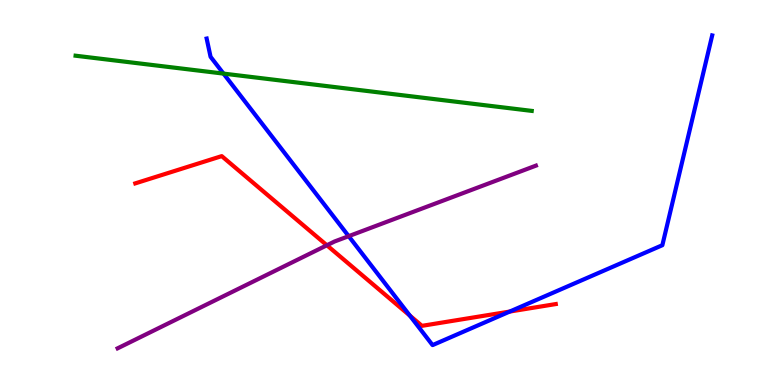[{'lines': ['blue', 'red'], 'intersections': [{'x': 5.29, 'y': 1.8}, {'x': 6.58, 'y': 1.91}]}, {'lines': ['green', 'red'], 'intersections': []}, {'lines': ['purple', 'red'], 'intersections': [{'x': 4.22, 'y': 3.63}]}, {'lines': ['blue', 'green'], 'intersections': [{'x': 2.88, 'y': 8.09}]}, {'lines': ['blue', 'purple'], 'intersections': [{'x': 4.5, 'y': 3.87}]}, {'lines': ['green', 'purple'], 'intersections': []}]